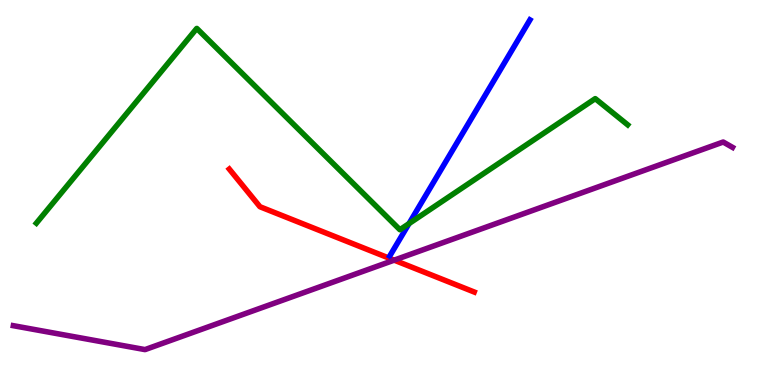[{'lines': ['blue', 'red'], 'intersections': []}, {'lines': ['green', 'red'], 'intersections': []}, {'lines': ['purple', 'red'], 'intersections': [{'x': 5.09, 'y': 3.24}]}, {'lines': ['blue', 'green'], 'intersections': [{'x': 5.28, 'y': 4.19}]}, {'lines': ['blue', 'purple'], 'intersections': []}, {'lines': ['green', 'purple'], 'intersections': []}]